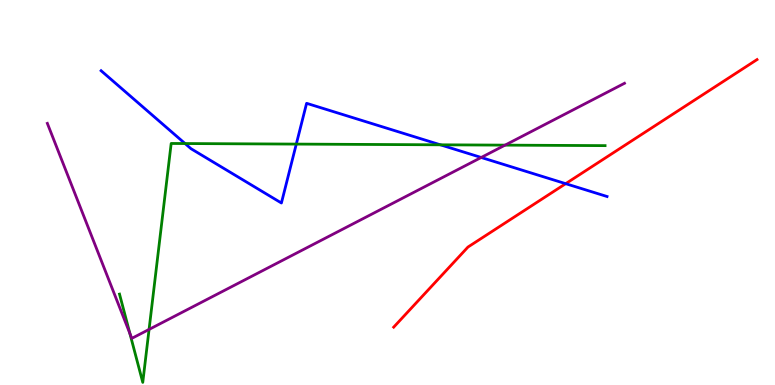[{'lines': ['blue', 'red'], 'intersections': [{'x': 7.3, 'y': 5.23}]}, {'lines': ['green', 'red'], 'intersections': []}, {'lines': ['purple', 'red'], 'intersections': []}, {'lines': ['blue', 'green'], 'intersections': [{'x': 2.39, 'y': 6.27}, {'x': 3.82, 'y': 6.26}, {'x': 5.68, 'y': 6.24}]}, {'lines': ['blue', 'purple'], 'intersections': [{'x': 6.21, 'y': 5.91}]}, {'lines': ['green', 'purple'], 'intersections': [{'x': 1.68, 'y': 1.34}, {'x': 1.92, 'y': 1.44}, {'x': 6.52, 'y': 6.23}]}]